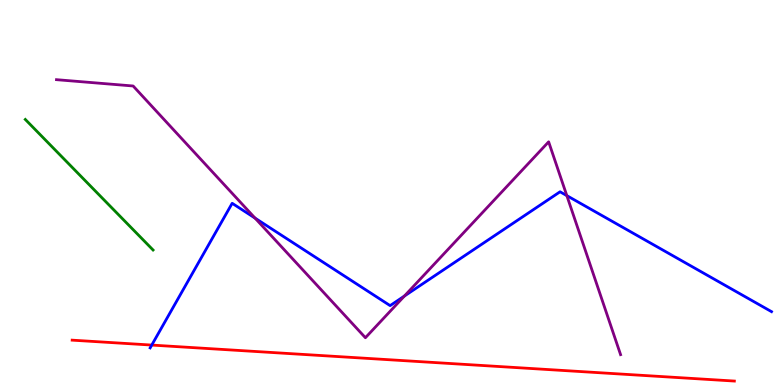[{'lines': ['blue', 'red'], 'intersections': [{'x': 1.96, 'y': 1.04}]}, {'lines': ['green', 'red'], 'intersections': []}, {'lines': ['purple', 'red'], 'intersections': []}, {'lines': ['blue', 'green'], 'intersections': []}, {'lines': ['blue', 'purple'], 'intersections': [{'x': 3.29, 'y': 4.33}, {'x': 5.22, 'y': 2.31}, {'x': 7.31, 'y': 4.92}]}, {'lines': ['green', 'purple'], 'intersections': []}]